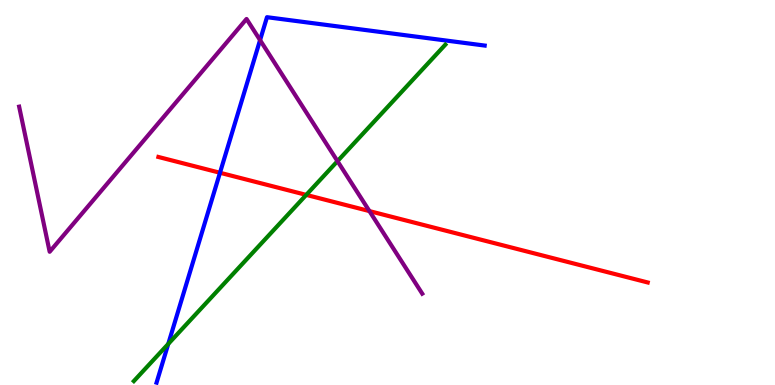[{'lines': ['blue', 'red'], 'intersections': [{'x': 2.84, 'y': 5.51}]}, {'lines': ['green', 'red'], 'intersections': [{'x': 3.95, 'y': 4.94}]}, {'lines': ['purple', 'red'], 'intersections': [{'x': 4.77, 'y': 4.52}]}, {'lines': ['blue', 'green'], 'intersections': [{'x': 2.17, 'y': 1.07}]}, {'lines': ['blue', 'purple'], 'intersections': [{'x': 3.36, 'y': 8.96}]}, {'lines': ['green', 'purple'], 'intersections': [{'x': 4.35, 'y': 5.81}]}]